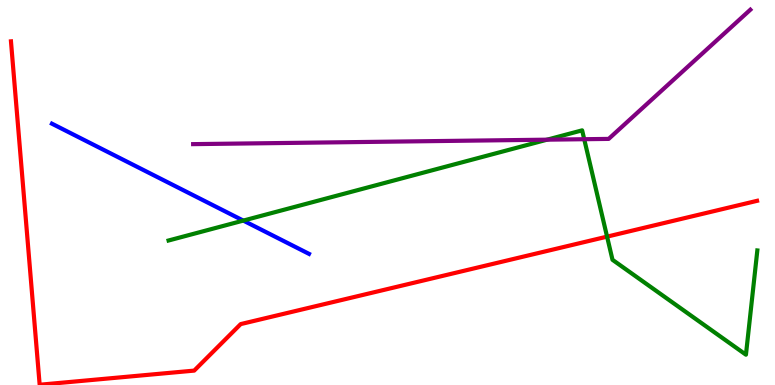[{'lines': ['blue', 'red'], 'intersections': []}, {'lines': ['green', 'red'], 'intersections': [{'x': 7.83, 'y': 3.85}]}, {'lines': ['purple', 'red'], 'intersections': []}, {'lines': ['blue', 'green'], 'intersections': [{'x': 3.14, 'y': 4.27}]}, {'lines': ['blue', 'purple'], 'intersections': []}, {'lines': ['green', 'purple'], 'intersections': [{'x': 7.06, 'y': 6.37}, {'x': 7.54, 'y': 6.38}]}]